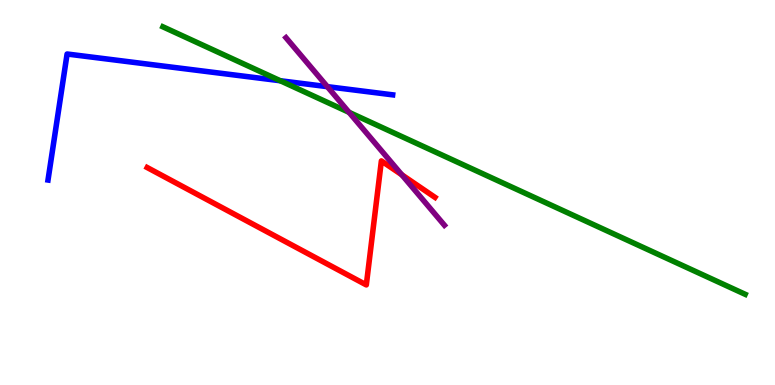[{'lines': ['blue', 'red'], 'intersections': []}, {'lines': ['green', 'red'], 'intersections': []}, {'lines': ['purple', 'red'], 'intersections': [{'x': 5.18, 'y': 5.46}]}, {'lines': ['blue', 'green'], 'intersections': [{'x': 3.62, 'y': 7.9}]}, {'lines': ['blue', 'purple'], 'intersections': [{'x': 4.22, 'y': 7.75}]}, {'lines': ['green', 'purple'], 'intersections': [{'x': 4.5, 'y': 7.08}]}]